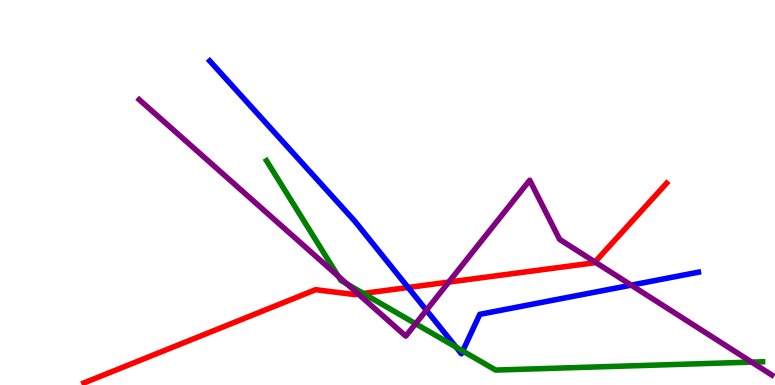[{'lines': ['blue', 'red'], 'intersections': [{'x': 5.27, 'y': 2.53}]}, {'lines': ['green', 'red'], 'intersections': [{'x': 4.69, 'y': 2.38}]}, {'lines': ['purple', 'red'], 'intersections': [{'x': 4.62, 'y': 2.36}, {'x': 5.79, 'y': 2.67}, {'x': 7.68, 'y': 3.2}]}, {'lines': ['blue', 'green'], 'intersections': [{'x': 5.89, 'y': 0.983}, {'x': 5.97, 'y': 0.883}]}, {'lines': ['blue', 'purple'], 'intersections': [{'x': 5.5, 'y': 1.94}, {'x': 8.14, 'y': 2.59}]}, {'lines': ['green', 'purple'], 'intersections': [{'x': 4.36, 'y': 2.83}, {'x': 4.48, 'y': 2.62}, {'x': 5.36, 'y': 1.59}, {'x': 9.7, 'y': 0.595}]}]